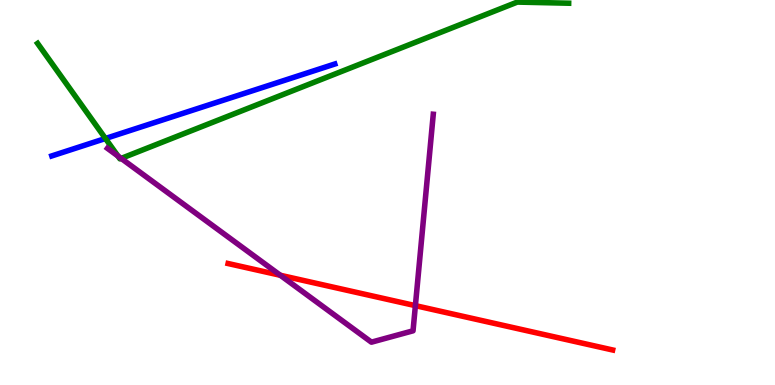[{'lines': ['blue', 'red'], 'intersections': []}, {'lines': ['green', 'red'], 'intersections': []}, {'lines': ['purple', 'red'], 'intersections': [{'x': 3.62, 'y': 2.85}, {'x': 5.36, 'y': 2.06}]}, {'lines': ['blue', 'green'], 'intersections': [{'x': 1.36, 'y': 6.4}]}, {'lines': ['blue', 'purple'], 'intersections': []}, {'lines': ['green', 'purple'], 'intersections': [{'x': 1.52, 'y': 5.95}, {'x': 1.56, 'y': 5.89}]}]